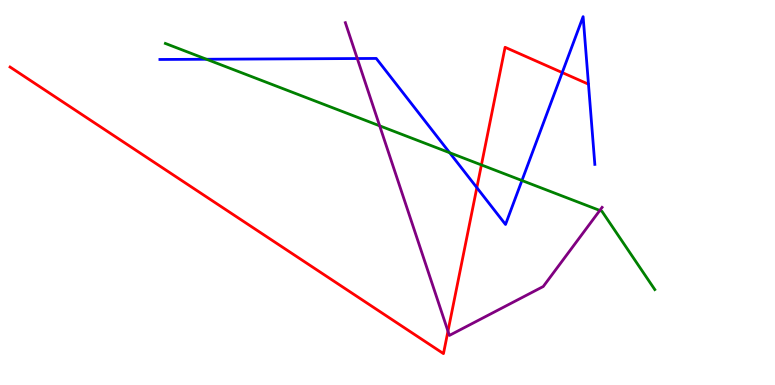[{'lines': ['blue', 'red'], 'intersections': [{'x': 6.15, 'y': 5.13}, {'x': 7.25, 'y': 8.11}]}, {'lines': ['green', 'red'], 'intersections': [{'x': 6.21, 'y': 5.72}]}, {'lines': ['purple', 'red'], 'intersections': [{'x': 5.78, 'y': 1.4}]}, {'lines': ['blue', 'green'], 'intersections': [{'x': 2.66, 'y': 8.46}, {'x': 5.8, 'y': 6.03}, {'x': 6.73, 'y': 5.31}]}, {'lines': ['blue', 'purple'], 'intersections': [{'x': 4.61, 'y': 8.48}]}, {'lines': ['green', 'purple'], 'intersections': [{'x': 4.9, 'y': 6.73}, {'x': 7.74, 'y': 4.53}]}]